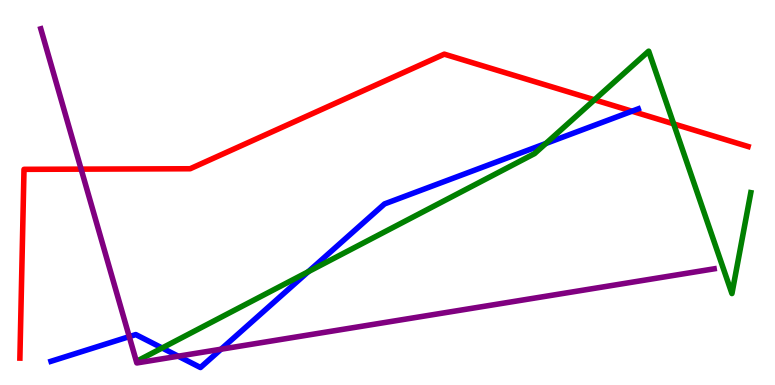[{'lines': ['blue', 'red'], 'intersections': [{'x': 8.15, 'y': 7.11}]}, {'lines': ['green', 'red'], 'intersections': [{'x': 7.67, 'y': 7.41}, {'x': 8.69, 'y': 6.78}]}, {'lines': ['purple', 'red'], 'intersections': [{'x': 1.05, 'y': 5.61}]}, {'lines': ['blue', 'green'], 'intersections': [{'x': 2.09, 'y': 0.961}, {'x': 3.98, 'y': 2.94}, {'x': 7.04, 'y': 6.27}]}, {'lines': ['blue', 'purple'], 'intersections': [{'x': 1.67, 'y': 1.26}, {'x': 2.3, 'y': 0.748}, {'x': 2.85, 'y': 0.929}]}, {'lines': ['green', 'purple'], 'intersections': []}]